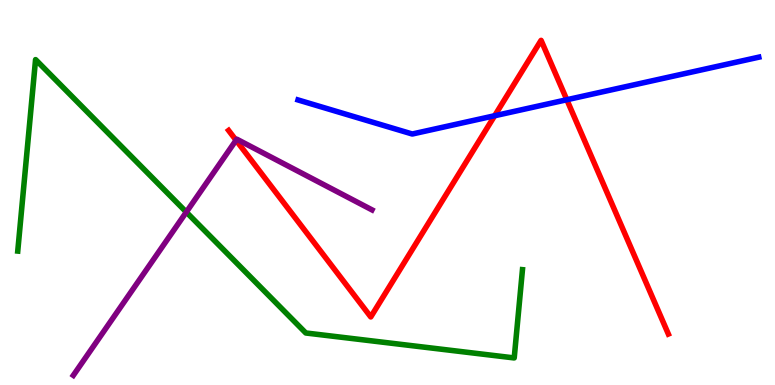[{'lines': ['blue', 'red'], 'intersections': [{'x': 6.38, 'y': 6.99}, {'x': 7.31, 'y': 7.41}]}, {'lines': ['green', 'red'], 'intersections': []}, {'lines': ['purple', 'red'], 'intersections': [{'x': 3.05, 'y': 6.36}]}, {'lines': ['blue', 'green'], 'intersections': []}, {'lines': ['blue', 'purple'], 'intersections': []}, {'lines': ['green', 'purple'], 'intersections': [{'x': 2.4, 'y': 4.49}]}]